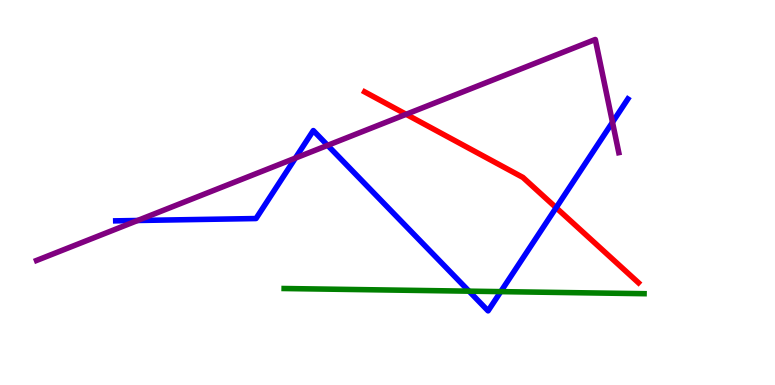[{'lines': ['blue', 'red'], 'intersections': [{'x': 7.18, 'y': 4.61}]}, {'lines': ['green', 'red'], 'intersections': []}, {'lines': ['purple', 'red'], 'intersections': [{'x': 5.24, 'y': 7.03}]}, {'lines': ['blue', 'green'], 'intersections': [{'x': 6.05, 'y': 2.44}, {'x': 6.46, 'y': 2.43}]}, {'lines': ['blue', 'purple'], 'intersections': [{'x': 1.78, 'y': 4.27}, {'x': 3.81, 'y': 5.89}, {'x': 4.23, 'y': 6.22}, {'x': 7.9, 'y': 6.82}]}, {'lines': ['green', 'purple'], 'intersections': []}]